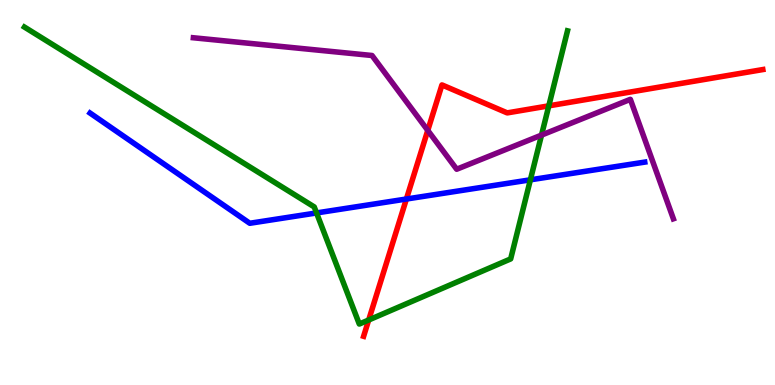[{'lines': ['blue', 'red'], 'intersections': [{'x': 5.24, 'y': 4.83}]}, {'lines': ['green', 'red'], 'intersections': [{'x': 4.76, 'y': 1.69}, {'x': 7.08, 'y': 7.25}]}, {'lines': ['purple', 'red'], 'intersections': [{'x': 5.52, 'y': 6.61}]}, {'lines': ['blue', 'green'], 'intersections': [{'x': 4.08, 'y': 4.47}, {'x': 6.84, 'y': 5.33}]}, {'lines': ['blue', 'purple'], 'intersections': []}, {'lines': ['green', 'purple'], 'intersections': [{'x': 6.99, 'y': 6.49}]}]